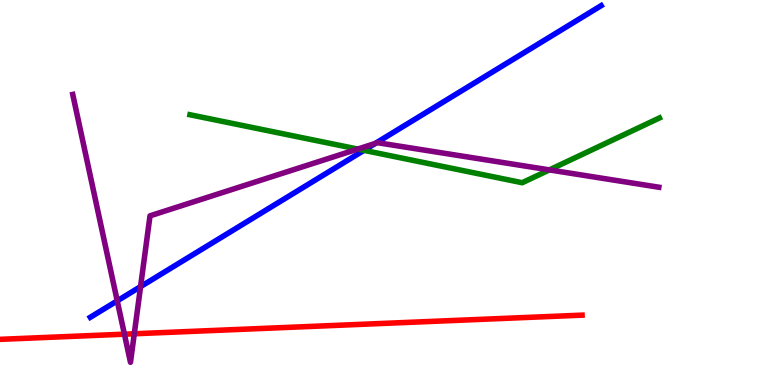[{'lines': ['blue', 'red'], 'intersections': []}, {'lines': ['green', 'red'], 'intersections': []}, {'lines': ['purple', 'red'], 'intersections': [{'x': 1.61, 'y': 1.32}, {'x': 1.73, 'y': 1.33}]}, {'lines': ['blue', 'green'], 'intersections': [{'x': 4.7, 'y': 6.09}]}, {'lines': ['blue', 'purple'], 'intersections': [{'x': 1.51, 'y': 2.19}, {'x': 1.81, 'y': 2.56}, {'x': 4.84, 'y': 6.27}]}, {'lines': ['green', 'purple'], 'intersections': [{'x': 4.62, 'y': 6.13}, {'x': 7.09, 'y': 5.59}]}]